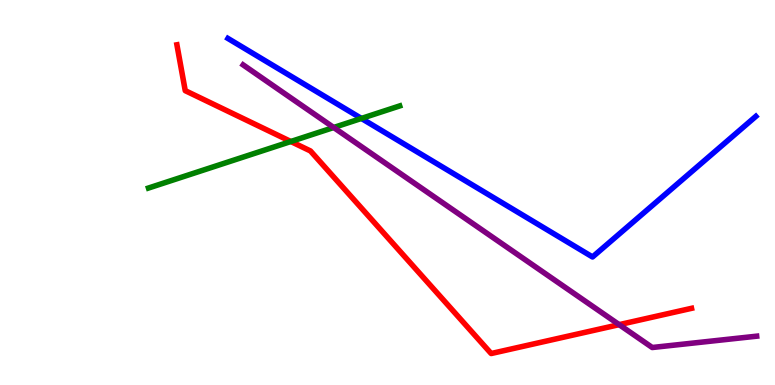[{'lines': ['blue', 'red'], 'intersections': []}, {'lines': ['green', 'red'], 'intersections': [{'x': 3.75, 'y': 6.32}]}, {'lines': ['purple', 'red'], 'intersections': [{'x': 7.99, 'y': 1.57}]}, {'lines': ['blue', 'green'], 'intersections': [{'x': 4.66, 'y': 6.92}]}, {'lines': ['blue', 'purple'], 'intersections': []}, {'lines': ['green', 'purple'], 'intersections': [{'x': 4.31, 'y': 6.69}]}]